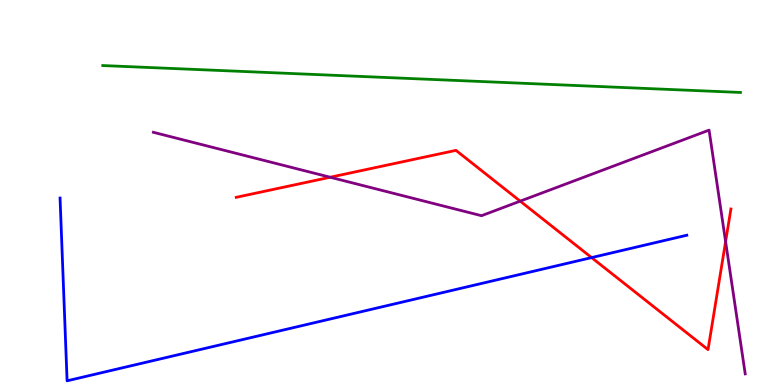[{'lines': ['blue', 'red'], 'intersections': [{'x': 7.63, 'y': 3.31}]}, {'lines': ['green', 'red'], 'intersections': []}, {'lines': ['purple', 'red'], 'intersections': [{'x': 4.26, 'y': 5.4}, {'x': 6.71, 'y': 4.78}, {'x': 9.36, 'y': 3.72}]}, {'lines': ['blue', 'green'], 'intersections': []}, {'lines': ['blue', 'purple'], 'intersections': []}, {'lines': ['green', 'purple'], 'intersections': []}]